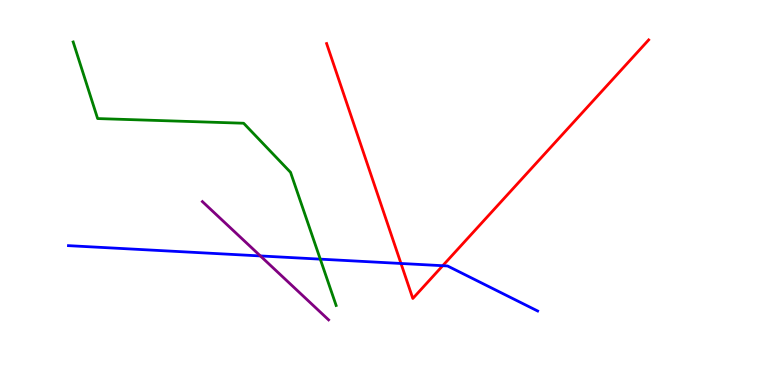[{'lines': ['blue', 'red'], 'intersections': [{'x': 5.17, 'y': 3.16}, {'x': 5.71, 'y': 3.1}]}, {'lines': ['green', 'red'], 'intersections': []}, {'lines': ['purple', 'red'], 'intersections': []}, {'lines': ['blue', 'green'], 'intersections': [{'x': 4.13, 'y': 3.27}]}, {'lines': ['blue', 'purple'], 'intersections': [{'x': 3.36, 'y': 3.35}]}, {'lines': ['green', 'purple'], 'intersections': []}]